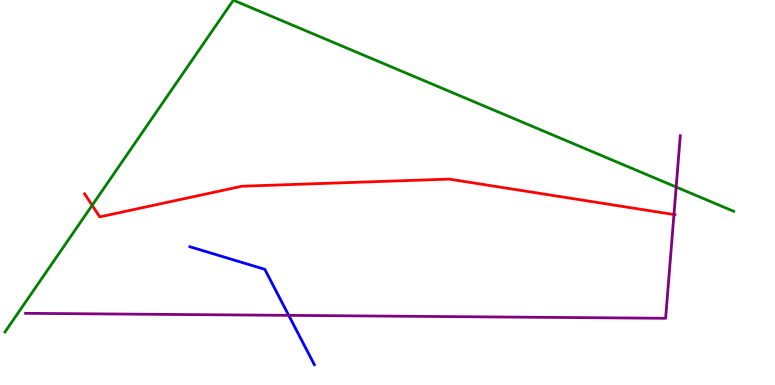[{'lines': ['blue', 'red'], 'intersections': []}, {'lines': ['green', 'red'], 'intersections': [{'x': 1.19, 'y': 4.67}]}, {'lines': ['purple', 'red'], 'intersections': [{'x': 8.7, 'y': 4.43}]}, {'lines': ['blue', 'green'], 'intersections': []}, {'lines': ['blue', 'purple'], 'intersections': [{'x': 3.73, 'y': 1.81}]}, {'lines': ['green', 'purple'], 'intersections': [{'x': 8.72, 'y': 5.14}]}]